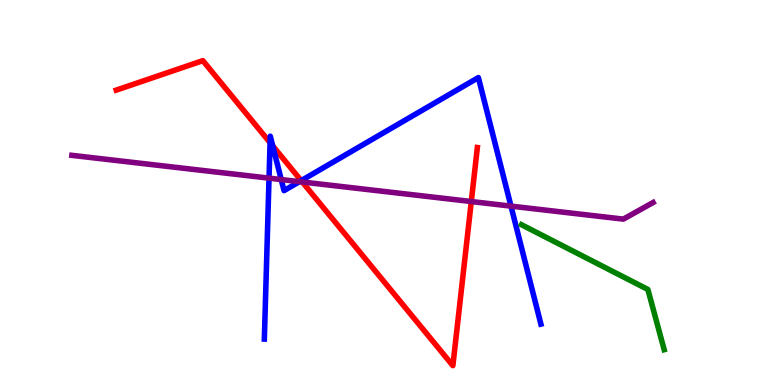[{'lines': ['blue', 'red'], 'intersections': [{'x': 3.48, 'y': 6.29}, {'x': 3.52, 'y': 6.21}, {'x': 3.89, 'y': 5.31}]}, {'lines': ['green', 'red'], 'intersections': []}, {'lines': ['purple', 'red'], 'intersections': [{'x': 3.9, 'y': 5.27}, {'x': 6.08, 'y': 4.77}]}, {'lines': ['blue', 'green'], 'intersections': []}, {'lines': ['blue', 'purple'], 'intersections': [{'x': 3.47, 'y': 5.37}, {'x': 3.63, 'y': 5.34}, {'x': 3.86, 'y': 5.28}, {'x': 6.59, 'y': 4.65}]}, {'lines': ['green', 'purple'], 'intersections': []}]